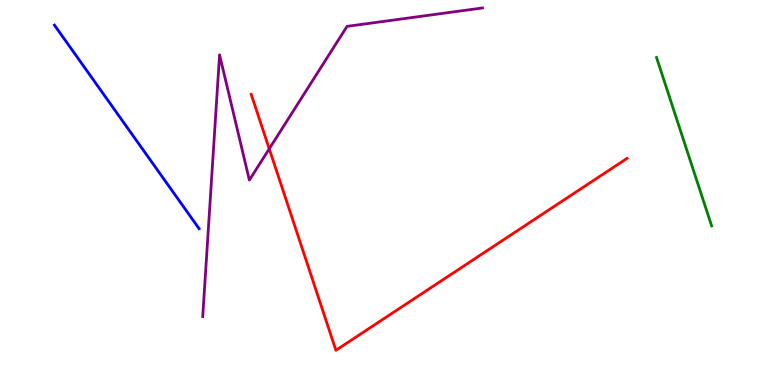[{'lines': ['blue', 'red'], 'intersections': []}, {'lines': ['green', 'red'], 'intersections': []}, {'lines': ['purple', 'red'], 'intersections': [{'x': 3.47, 'y': 6.13}]}, {'lines': ['blue', 'green'], 'intersections': []}, {'lines': ['blue', 'purple'], 'intersections': []}, {'lines': ['green', 'purple'], 'intersections': []}]